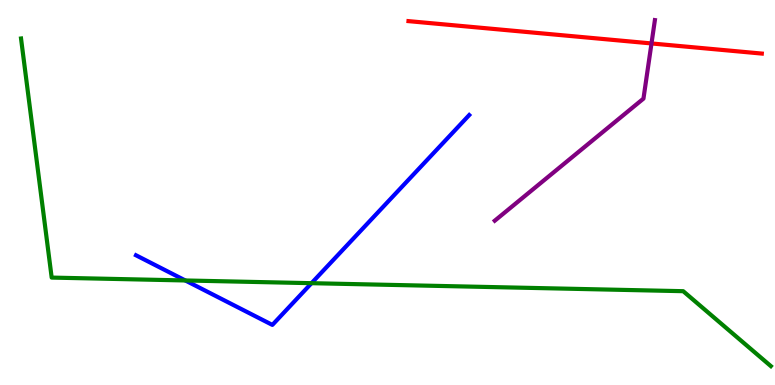[{'lines': ['blue', 'red'], 'intersections': []}, {'lines': ['green', 'red'], 'intersections': []}, {'lines': ['purple', 'red'], 'intersections': [{'x': 8.41, 'y': 8.87}]}, {'lines': ['blue', 'green'], 'intersections': [{'x': 2.39, 'y': 2.72}, {'x': 4.02, 'y': 2.64}]}, {'lines': ['blue', 'purple'], 'intersections': []}, {'lines': ['green', 'purple'], 'intersections': []}]